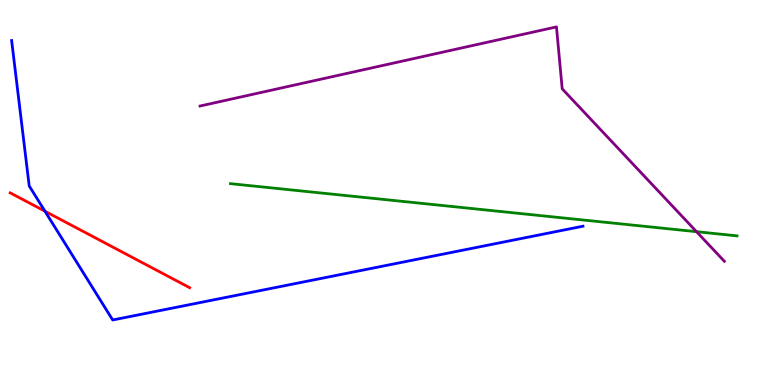[{'lines': ['blue', 'red'], 'intersections': [{'x': 0.58, 'y': 4.51}]}, {'lines': ['green', 'red'], 'intersections': []}, {'lines': ['purple', 'red'], 'intersections': []}, {'lines': ['blue', 'green'], 'intersections': []}, {'lines': ['blue', 'purple'], 'intersections': []}, {'lines': ['green', 'purple'], 'intersections': [{'x': 8.99, 'y': 3.98}]}]